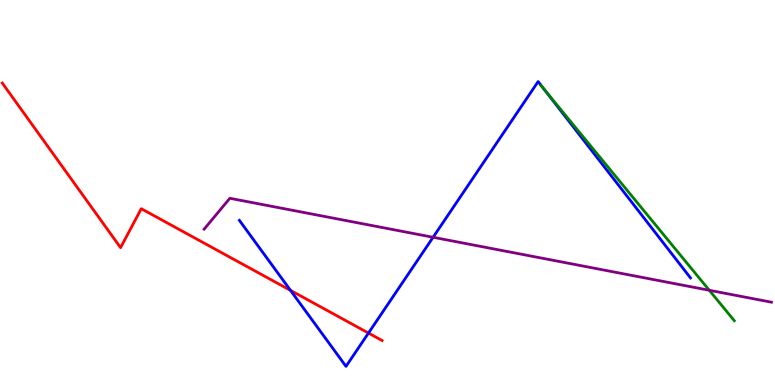[{'lines': ['blue', 'red'], 'intersections': [{'x': 3.75, 'y': 2.46}, {'x': 4.75, 'y': 1.35}]}, {'lines': ['green', 'red'], 'intersections': []}, {'lines': ['purple', 'red'], 'intersections': []}, {'lines': ['blue', 'green'], 'intersections': [{'x': 7.03, 'y': 7.67}]}, {'lines': ['blue', 'purple'], 'intersections': [{'x': 5.59, 'y': 3.84}]}, {'lines': ['green', 'purple'], 'intersections': [{'x': 9.15, 'y': 2.46}]}]